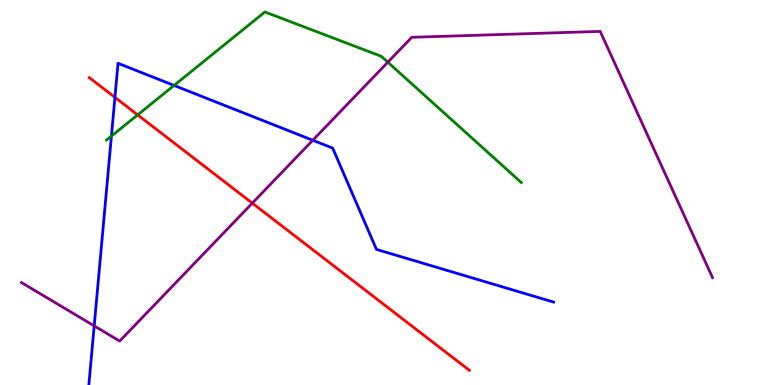[{'lines': ['blue', 'red'], 'intersections': [{'x': 1.48, 'y': 7.47}]}, {'lines': ['green', 'red'], 'intersections': [{'x': 1.78, 'y': 7.02}]}, {'lines': ['purple', 'red'], 'intersections': [{'x': 3.26, 'y': 4.72}]}, {'lines': ['blue', 'green'], 'intersections': [{'x': 1.44, 'y': 6.46}, {'x': 2.25, 'y': 7.78}]}, {'lines': ['blue', 'purple'], 'intersections': [{'x': 1.22, 'y': 1.54}, {'x': 4.04, 'y': 6.36}]}, {'lines': ['green', 'purple'], 'intersections': [{'x': 5.0, 'y': 8.38}]}]